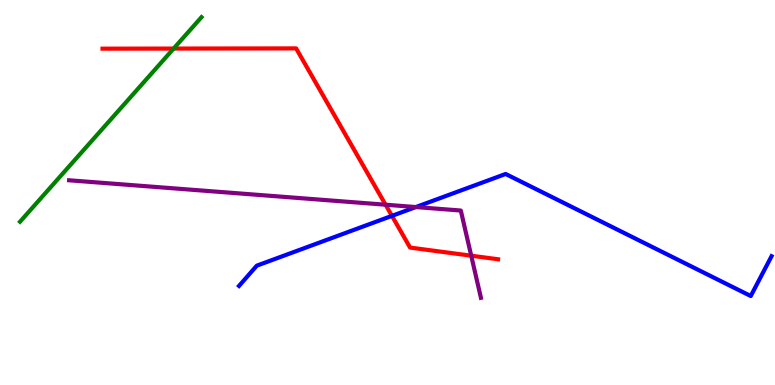[{'lines': ['blue', 'red'], 'intersections': [{'x': 5.06, 'y': 4.39}]}, {'lines': ['green', 'red'], 'intersections': [{'x': 2.24, 'y': 8.74}]}, {'lines': ['purple', 'red'], 'intersections': [{'x': 4.97, 'y': 4.68}, {'x': 6.08, 'y': 3.36}]}, {'lines': ['blue', 'green'], 'intersections': []}, {'lines': ['blue', 'purple'], 'intersections': [{'x': 5.37, 'y': 4.62}]}, {'lines': ['green', 'purple'], 'intersections': []}]